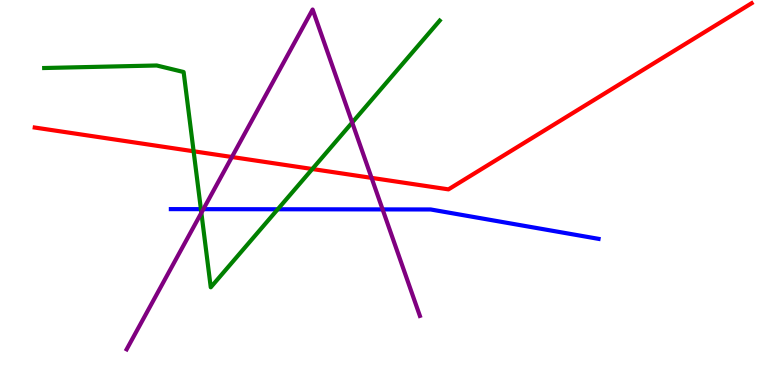[{'lines': ['blue', 'red'], 'intersections': []}, {'lines': ['green', 'red'], 'intersections': [{'x': 2.5, 'y': 6.07}, {'x': 4.03, 'y': 5.61}]}, {'lines': ['purple', 'red'], 'intersections': [{'x': 2.99, 'y': 5.92}, {'x': 4.79, 'y': 5.38}]}, {'lines': ['blue', 'green'], 'intersections': [{'x': 2.59, 'y': 4.57}, {'x': 3.58, 'y': 4.56}]}, {'lines': ['blue', 'purple'], 'intersections': [{'x': 2.62, 'y': 4.57}, {'x': 4.94, 'y': 4.56}]}, {'lines': ['green', 'purple'], 'intersections': [{'x': 2.6, 'y': 4.47}, {'x': 4.54, 'y': 6.82}]}]